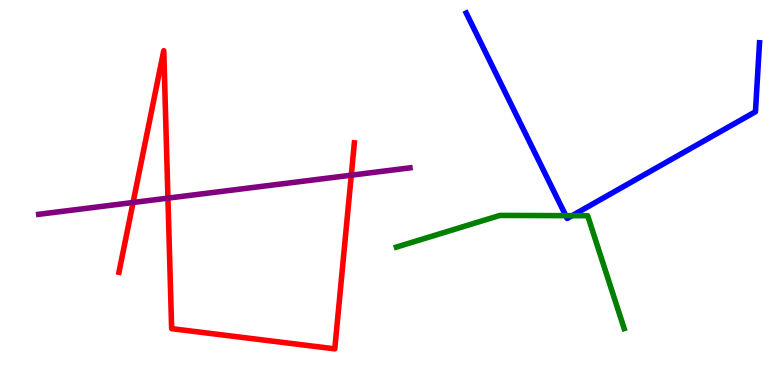[{'lines': ['blue', 'red'], 'intersections': []}, {'lines': ['green', 'red'], 'intersections': []}, {'lines': ['purple', 'red'], 'intersections': [{'x': 1.72, 'y': 4.74}, {'x': 2.17, 'y': 4.85}, {'x': 4.53, 'y': 5.45}]}, {'lines': ['blue', 'green'], 'intersections': [{'x': 7.3, 'y': 4.4}, {'x': 7.38, 'y': 4.4}]}, {'lines': ['blue', 'purple'], 'intersections': []}, {'lines': ['green', 'purple'], 'intersections': []}]